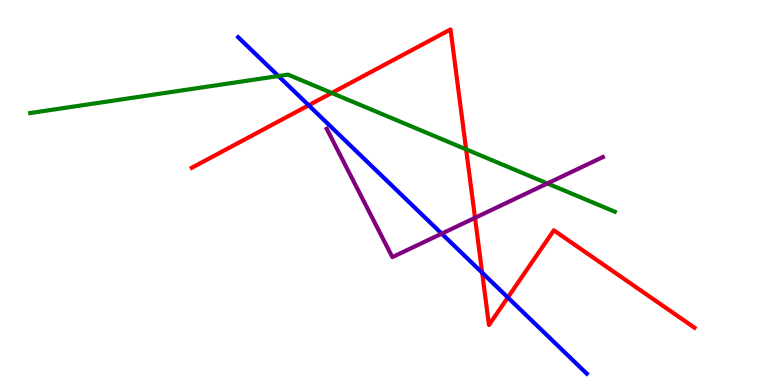[{'lines': ['blue', 'red'], 'intersections': [{'x': 3.98, 'y': 7.27}, {'x': 6.22, 'y': 2.92}, {'x': 6.55, 'y': 2.27}]}, {'lines': ['green', 'red'], 'intersections': [{'x': 4.28, 'y': 7.59}, {'x': 6.01, 'y': 6.12}]}, {'lines': ['purple', 'red'], 'intersections': [{'x': 6.13, 'y': 4.34}]}, {'lines': ['blue', 'green'], 'intersections': [{'x': 3.59, 'y': 8.02}]}, {'lines': ['blue', 'purple'], 'intersections': [{'x': 5.7, 'y': 3.93}]}, {'lines': ['green', 'purple'], 'intersections': [{'x': 7.06, 'y': 5.24}]}]